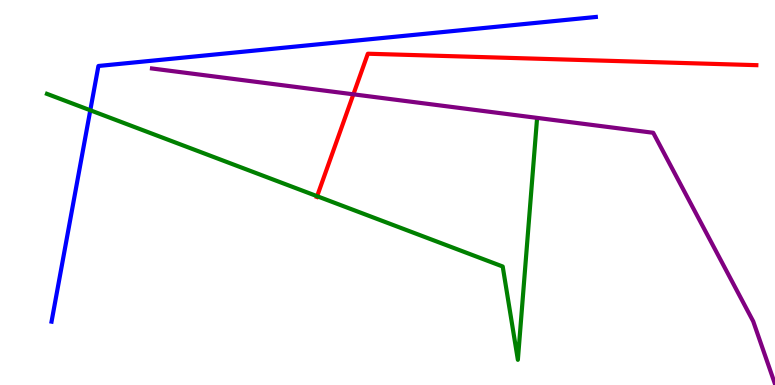[{'lines': ['blue', 'red'], 'intersections': []}, {'lines': ['green', 'red'], 'intersections': [{'x': 4.09, 'y': 4.9}]}, {'lines': ['purple', 'red'], 'intersections': [{'x': 4.56, 'y': 7.55}]}, {'lines': ['blue', 'green'], 'intersections': [{'x': 1.17, 'y': 7.14}]}, {'lines': ['blue', 'purple'], 'intersections': []}, {'lines': ['green', 'purple'], 'intersections': []}]